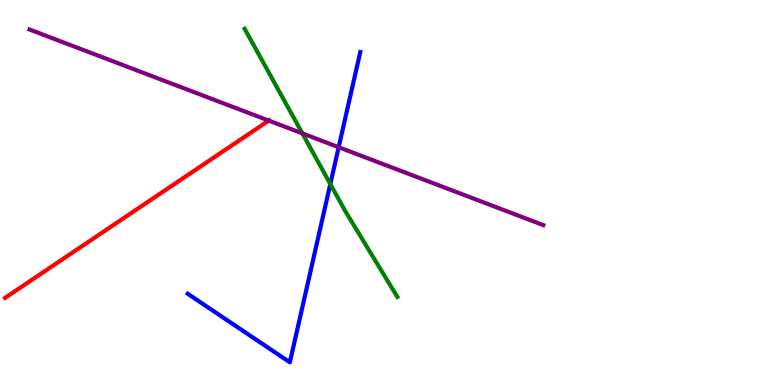[{'lines': ['blue', 'red'], 'intersections': []}, {'lines': ['green', 'red'], 'intersections': []}, {'lines': ['purple', 'red'], 'intersections': [{'x': 3.47, 'y': 6.87}]}, {'lines': ['blue', 'green'], 'intersections': [{'x': 4.26, 'y': 5.22}]}, {'lines': ['blue', 'purple'], 'intersections': [{'x': 4.37, 'y': 6.18}]}, {'lines': ['green', 'purple'], 'intersections': [{'x': 3.9, 'y': 6.54}]}]